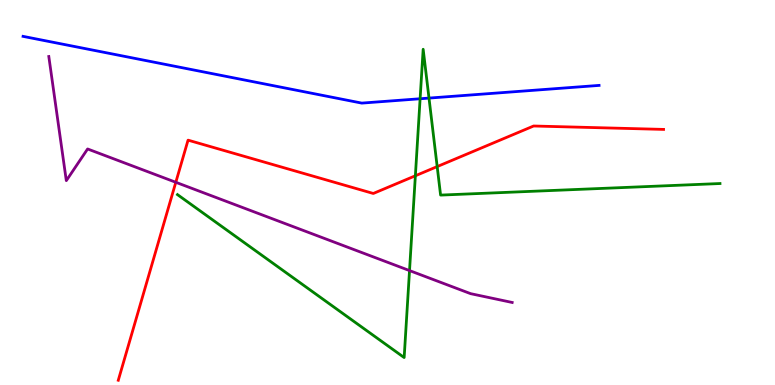[{'lines': ['blue', 'red'], 'intersections': []}, {'lines': ['green', 'red'], 'intersections': [{'x': 5.36, 'y': 5.43}, {'x': 5.64, 'y': 5.67}]}, {'lines': ['purple', 'red'], 'intersections': [{'x': 2.27, 'y': 5.27}]}, {'lines': ['blue', 'green'], 'intersections': [{'x': 5.42, 'y': 7.43}, {'x': 5.54, 'y': 7.45}]}, {'lines': ['blue', 'purple'], 'intersections': []}, {'lines': ['green', 'purple'], 'intersections': [{'x': 5.28, 'y': 2.97}]}]